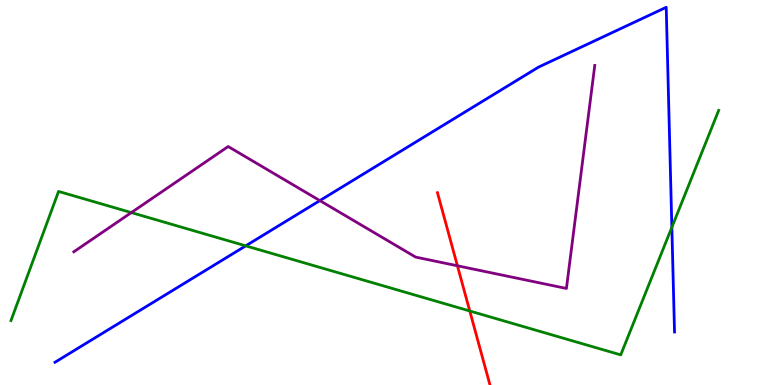[{'lines': ['blue', 'red'], 'intersections': []}, {'lines': ['green', 'red'], 'intersections': [{'x': 6.06, 'y': 1.92}]}, {'lines': ['purple', 'red'], 'intersections': [{'x': 5.9, 'y': 3.1}]}, {'lines': ['blue', 'green'], 'intersections': [{'x': 3.17, 'y': 3.61}, {'x': 8.67, 'y': 4.1}]}, {'lines': ['blue', 'purple'], 'intersections': [{'x': 4.13, 'y': 4.79}]}, {'lines': ['green', 'purple'], 'intersections': [{'x': 1.69, 'y': 4.48}]}]